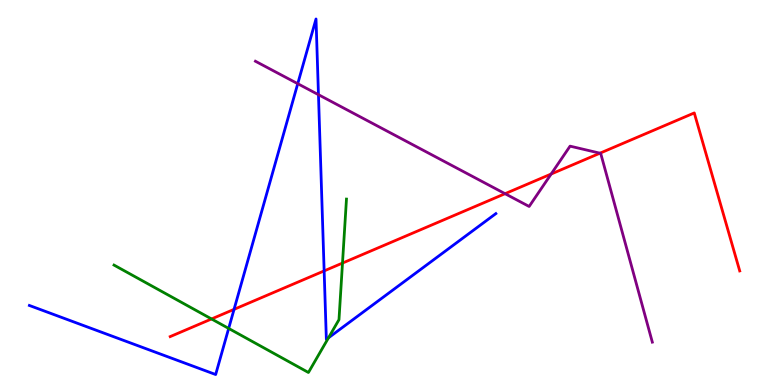[{'lines': ['blue', 'red'], 'intersections': [{'x': 3.02, 'y': 1.96}, {'x': 4.18, 'y': 2.96}]}, {'lines': ['green', 'red'], 'intersections': [{'x': 2.73, 'y': 1.72}, {'x': 4.42, 'y': 3.17}]}, {'lines': ['purple', 'red'], 'intersections': [{'x': 6.52, 'y': 4.97}, {'x': 7.11, 'y': 5.48}, {'x': 7.74, 'y': 6.02}]}, {'lines': ['blue', 'green'], 'intersections': [{'x': 2.95, 'y': 1.47}, {'x': 4.24, 'y': 1.23}]}, {'lines': ['blue', 'purple'], 'intersections': [{'x': 3.84, 'y': 7.83}, {'x': 4.11, 'y': 7.54}]}, {'lines': ['green', 'purple'], 'intersections': []}]